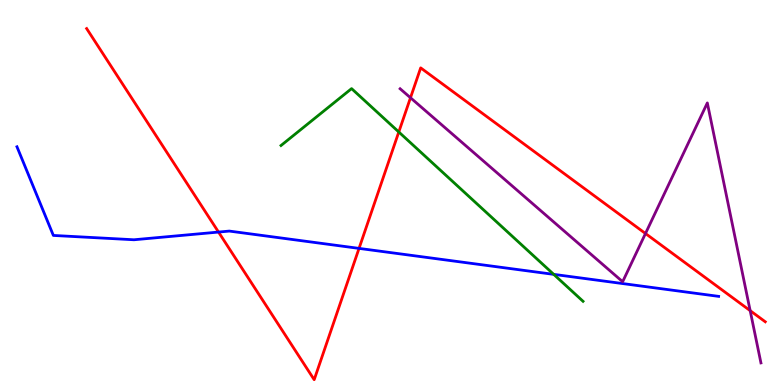[{'lines': ['blue', 'red'], 'intersections': [{'x': 2.82, 'y': 3.97}, {'x': 4.63, 'y': 3.55}]}, {'lines': ['green', 'red'], 'intersections': [{'x': 5.15, 'y': 6.57}]}, {'lines': ['purple', 'red'], 'intersections': [{'x': 5.3, 'y': 7.46}, {'x': 8.33, 'y': 3.93}, {'x': 9.68, 'y': 1.93}]}, {'lines': ['blue', 'green'], 'intersections': [{'x': 7.14, 'y': 2.87}]}, {'lines': ['blue', 'purple'], 'intersections': []}, {'lines': ['green', 'purple'], 'intersections': []}]